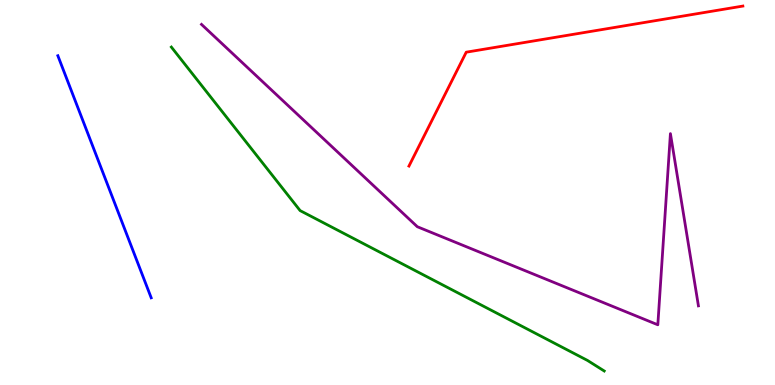[{'lines': ['blue', 'red'], 'intersections': []}, {'lines': ['green', 'red'], 'intersections': []}, {'lines': ['purple', 'red'], 'intersections': []}, {'lines': ['blue', 'green'], 'intersections': []}, {'lines': ['blue', 'purple'], 'intersections': []}, {'lines': ['green', 'purple'], 'intersections': []}]